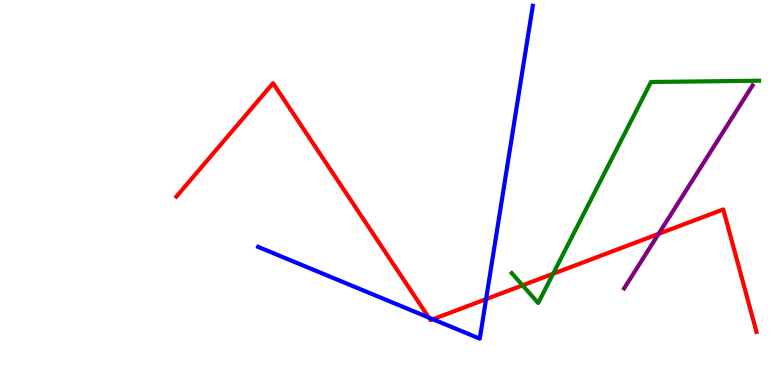[{'lines': ['blue', 'red'], 'intersections': [{'x': 5.53, 'y': 1.75}, {'x': 5.59, 'y': 1.71}, {'x': 6.27, 'y': 2.23}]}, {'lines': ['green', 'red'], 'intersections': [{'x': 6.74, 'y': 2.59}, {'x': 7.14, 'y': 2.89}]}, {'lines': ['purple', 'red'], 'intersections': [{'x': 8.5, 'y': 3.93}]}, {'lines': ['blue', 'green'], 'intersections': []}, {'lines': ['blue', 'purple'], 'intersections': []}, {'lines': ['green', 'purple'], 'intersections': []}]